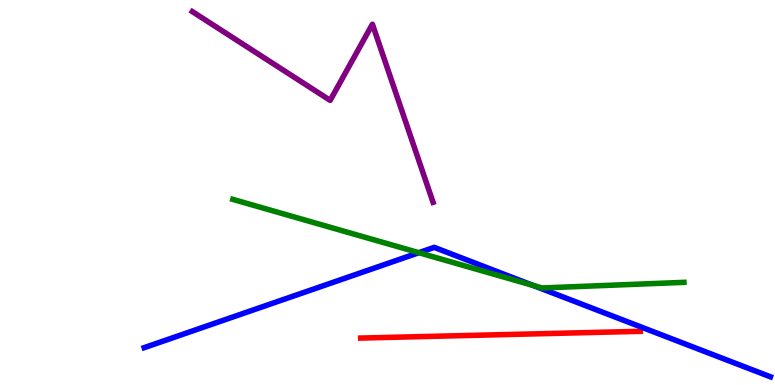[{'lines': ['blue', 'red'], 'intersections': []}, {'lines': ['green', 'red'], 'intersections': []}, {'lines': ['purple', 'red'], 'intersections': []}, {'lines': ['blue', 'green'], 'intersections': [{'x': 5.4, 'y': 3.44}, {'x': 6.88, 'y': 2.58}]}, {'lines': ['blue', 'purple'], 'intersections': []}, {'lines': ['green', 'purple'], 'intersections': []}]